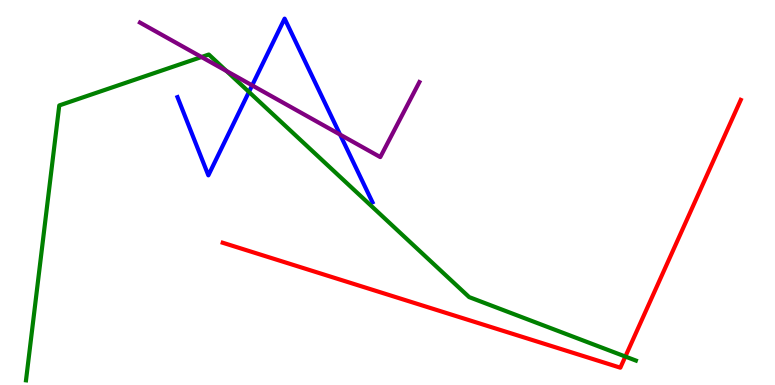[{'lines': ['blue', 'red'], 'intersections': []}, {'lines': ['green', 'red'], 'intersections': [{'x': 8.07, 'y': 0.739}]}, {'lines': ['purple', 'red'], 'intersections': []}, {'lines': ['blue', 'green'], 'intersections': [{'x': 3.21, 'y': 7.61}]}, {'lines': ['blue', 'purple'], 'intersections': [{'x': 3.25, 'y': 7.78}, {'x': 4.39, 'y': 6.5}]}, {'lines': ['green', 'purple'], 'intersections': [{'x': 2.6, 'y': 8.52}, {'x': 2.92, 'y': 8.16}]}]